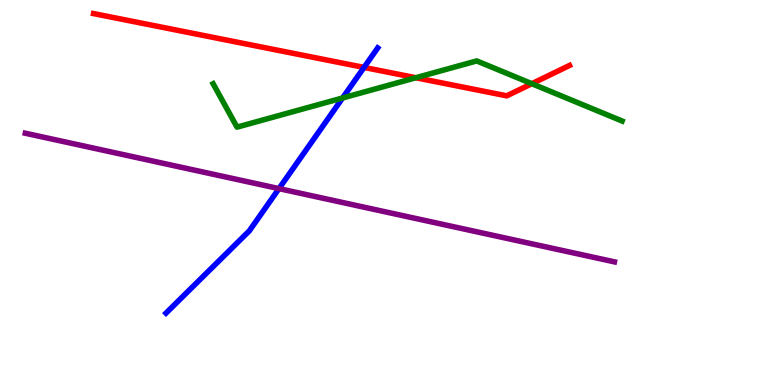[{'lines': ['blue', 'red'], 'intersections': [{'x': 4.7, 'y': 8.25}]}, {'lines': ['green', 'red'], 'intersections': [{'x': 5.37, 'y': 7.98}, {'x': 6.86, 'y': 7.83}]}, {'lines': ['purple', 'red'], 'intersections': []}, {'lines': ['blue', 'green'], 'intersections': [{'x': 4.42, 'y': 7.46}]}, {'lines': ['blue', 'purple'], 'intersections': [{'x': 3.6, 'y': 5.1}]}, {'lines': ['green', 'purple'], 'intersections': []}]